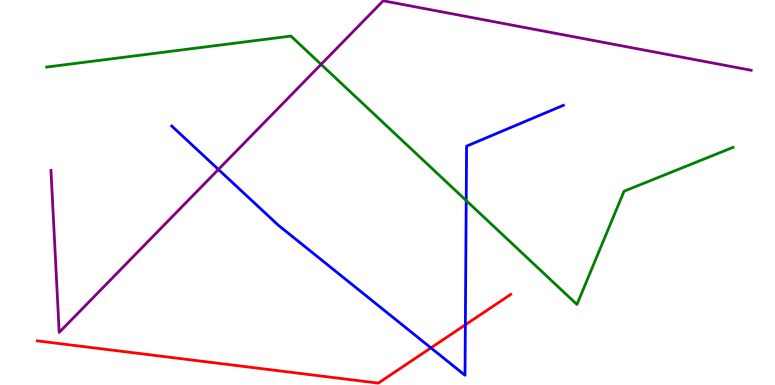[{'lines': ['blue', 'red'], 'intersections': [{'x': 5.56, 'y': 0.965}, {'x': 6.0, 'y': 1.56}]}, {'lines': ['green', 'red'], 'intersections': []}, {'lines': ['purple', 'red'], 'intersections': []}, {'lines': ['blue', 'green'], 'intersections': [{'x': 6.02, 'y': 4.79}]}, {'lines': ['blue', 'purple'], 'intersections': [{'x': 2.82, 'y': 5.6}]}, {'lines': ['green', 'purple'], 'intersections': [{'x': 4.14, 'y': 8.33}]}]